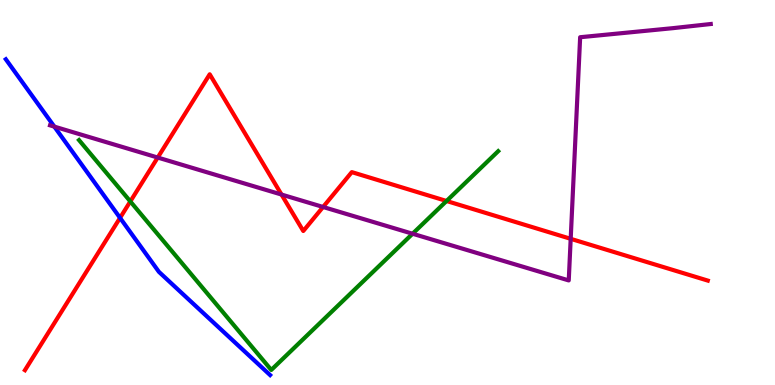[{'lines': ['blue', 'red'], 'intersections': [{'x': 1.55, 'y': 4.34}]}, {'lines': ['green', 'red'], 'intersections': [{'x': 1.68, 'y': 4.77}, {'x': 5.76, 'y': 4.78}]}, {'lines': ['purple', 'red'], 'intersections': [{'x': 2.04, 'y': 5.91}, {'x': 3.63, 'y': 4.95}, {'x': 4.17, 'y': 4.62}, {'x': 7.36, 'y': 3.8}]}, {'lines': ['blue', 'green'], 'intersections': []}, {'lines': ['blue', 'purple'], 'intersections': [{'x': 0.701, 'y': 6.71}]}, {'lines': ['green', 'purple'], 'intersections': [{'x': 5.32, 'y': 3.93}]}]